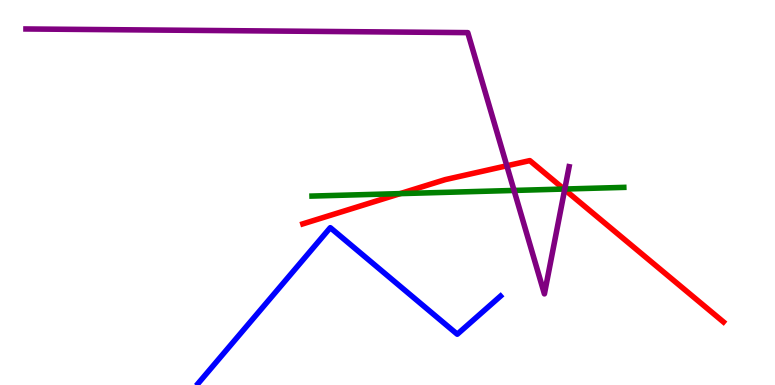[{'lines': ['blue', 'red'], 'intersections': []}, {'lines': ['green', 'red'], 'intersections': [{'x': 5.16, 'y': 4.97}, {'x': 7.28, 'y': 5.09}]}, {'lines': ['purple', 'red'], 'intersections': [{'x': 6.54, 'y': 5.69}, {'x': 7.29, 'y': 5.07}]}, {'lines': ['blue', 'green'], 'intersections': []}, {'lines': ['blue', 'purple'], 'intersections': []}, {'lines': ['green', 'purple'], 'intersections': [{'x': 6.63, 'y': 5.05}, {'x': 7.29, 'y': 5.09}]}]